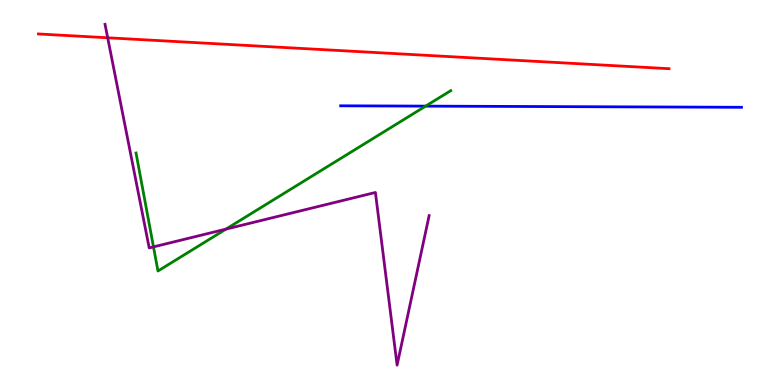[{'lines': ['blue', 'red'], 'intersections': []}, {'lines': ['green', 'red'], 'intersections': []}, {'lines': ['purple', 'red'], 'intersections': [{'x': 1.39, 'y': 9.02}]}, {'lines': ['blue', 'green'], 'intersections': [{'x': 5.49, 'y': 7.24}]}, {'lines': ['blue', 'purple'], 'intersections': []}, {'lines': ['green', 'purple'], 'intersections': [{'x': 1.98, 'y': 3.59}, {'x': 2.92, 'y': 4.05}]}]